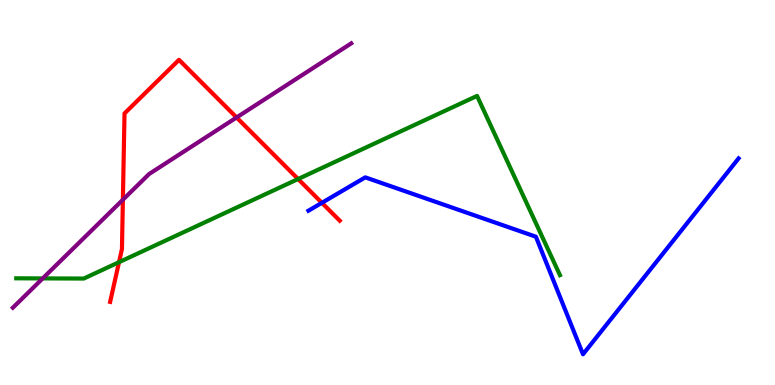[{'lines': ['blue', 'red'], 'intersections': [{'x': 4.15, 'y': 4.73}]}, {'lines': ['green', 'red'], 'intersections': [{'x': 1.54, 'y': 3.19}, {'x': 3.85, 'y': 5.35}]}, {'lines': ['purple', 'red'], 'intersections': [{'x': 1.59, 'y': 4.81}, {'x': 3.05, 'y': 6.95}]}, {'lines': ['blue', 'green'], 'intersections': []}, {'lines': ['blue', 'purple'], 'intersections': []}, {'lines': ['green', 'purple'], 'intersections': [{'x': 0.551, 'y': 2.77}]}]